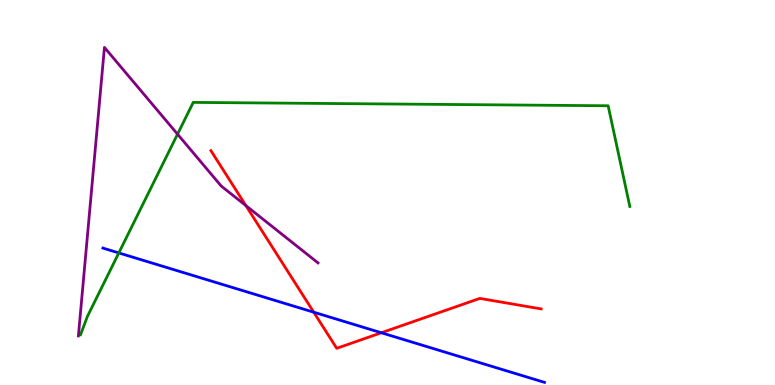[{'lines': ['blue', 'red'], 'intersections': [{'x': 4.05, 'y': 1.89}, {'x': 4.92, 'y': 1.36}]}, {'lines': ['green', 'red'], 'intersections': []}, {'lines': ['purple', 'red'], 'intersections': [{'x': 3.17, 'y': 4.66}]}, {'lines': ['blue', 'green'], 'intersections': [{'x': 1.53, 'y': 3.43}]}, {'lines': ['blue', 'purple'], 'intersections': []}, {'lines': ['green', 'purple'], 'intersections': [{'x': 2.29, 'y': 6.51}]}]